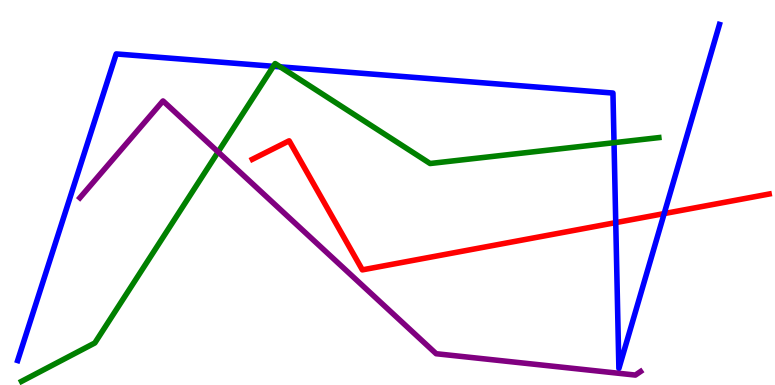[{'lines': ['blue', 'red'], 'intersections': [{'x': 7.95, 'y': 4.22}, {'x': 8.57, 'y': 4.45}]}, {'lines': ['green', 'red'], 'intersections': []}, {'lines': ['purple', 'red'], 'intersections': []}, {'lines': ['blue', 'green'], 'intersections': [{'x': 3.53, 'y': 8.28}, {'x': 3.62, 'y': 8.26}, {'x': 7.92, 'y': 6.29}]}, {'lines': ['blue', 'purple'], 'intersections': []}, {'lines': ['green', 'purple'], 'intersections': [{'x': 2.81, 'y': 6.05}]}]